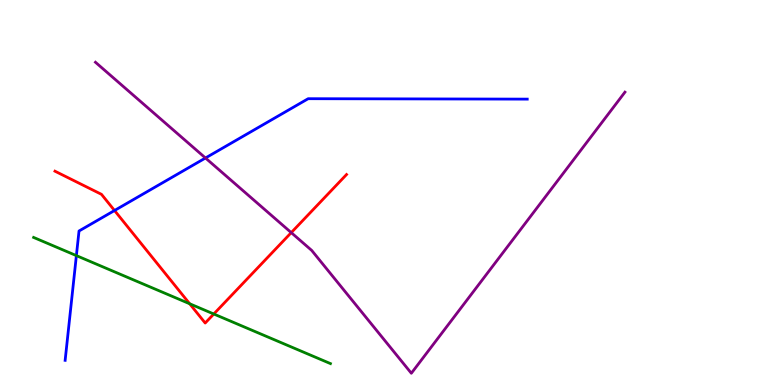[{'lines': ['blue', 'red'], 'intersections': [{'x': 1.48, 'y': 4.53}]}, {'lines': ['green', 'red'], 'intersections': [{'x': 2.45, 'y': 2.11}, {'x': 2.76, 'y': 1.84}]}, {'lines': ['purple', 'red'], 'intersections': [{'x': 3.76, 'y': 3.96}]}, {'lines': ['blue', 'green'], 'intersections': [{'x': 0.986, 'y': 3.36}]}, {'lines': ['blue', 'purple'], 'intersections': [{'x': 2.65, 'y': 5.9}]}, {'lines': ['green', 'purple'], 'intersections': []}]